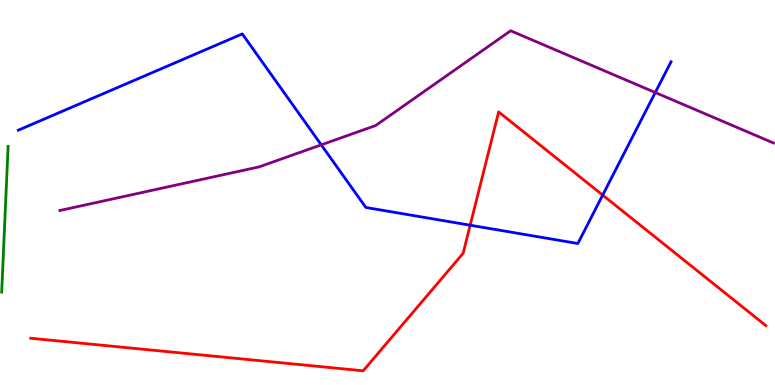[{'lines': ['blue', 'red'], 'intersections': [{'x': 6.07, 'y': 4.15}, {'x': 7.78, 'y': 4.93}]}, {'lines': ['green', 'red'], 'intersections': []}, {'lines': ['purple', 'red'], 'intersections': []}, {'lines': ['blue', 'green'], 'intersections': []}, {'lines': ['blue', 'purple'], 'intersections': [{'x': 4.15, 'y': 6.24}, {'x': 8.46, 'y': 7.6}]}, {'lines': ['green', 'purple'], 'intersections': []}]